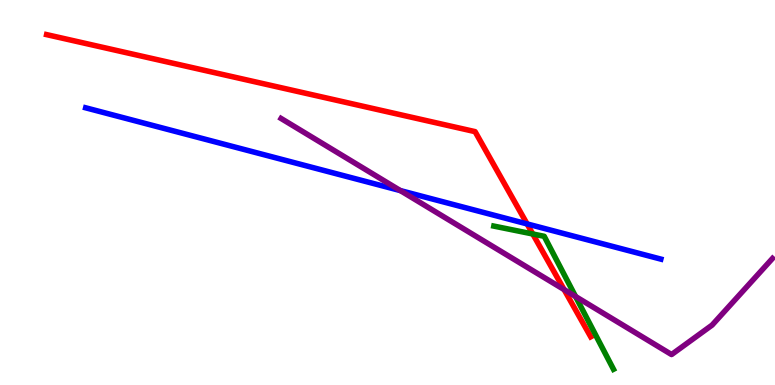[{'lines': ['blue', 'red'], 'intersections': [{'x': 6.8, 'y': 4.18}]}, {'lines': ['green', 'red'], 'intersections': [{'x': 6.87, 'y': 3.92}]}, {'lines': ['purple', 'red'], 'intersections': [{'x': 7.28, 'y': 2.48}]}, {'lines': ['blue', 'green'], 'intersections': []}, {'lines': ['blue', 'purple'], 'intersections': [{'x': 5.17, 'y': 5.05}]}, {'lines': ['green', 'purple'], 'intersections': [{'x': 7.43, 'y': 2.3}]}]